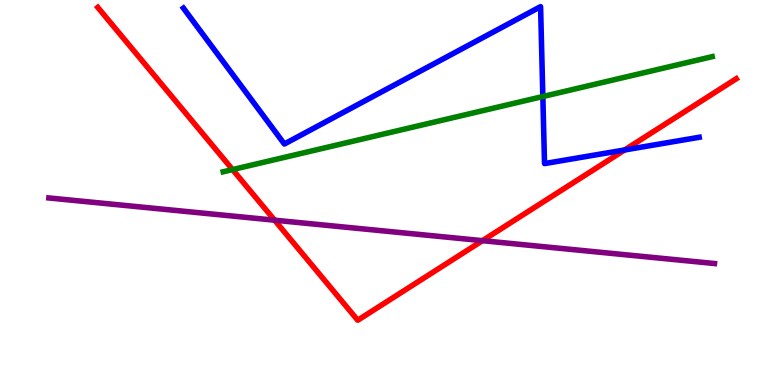[{'lines': ['blue', 'red'], 'intersections': [{'x': 8.06, 'y': 6.1}]}, {'lines': ['green', 'red'], 'intersections': [{'x': 3.0, 'y': 5.6}]}, {'lines': ['purple', 'red'], 'intersections': [{'x': 3.54, 'y': 4.28}, {'x': 6.23, 'y': 3.75}]}, {'lines': ['blue', 'green'], 'intersections': [{'x': 7.0, 'y': 7.49}]}, {'lines': ['blue', 'purple'], 'intersections': []}, {'lines': ['green', 'purple'], 'intersections': []}]